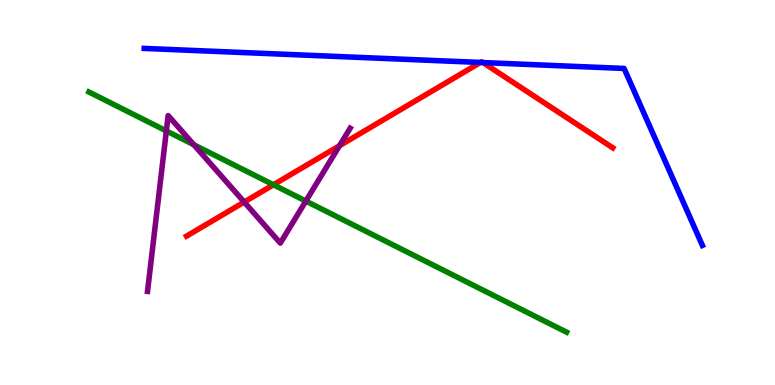[{'lines': ['blue', 'red'], 'intersections': [{'x': 6.2, 'y': 8.38}, {'x': 6.23, 'y': 8.38}]}, {'lines': ['green', 'red'], 'intersections': [{'x': 3.53, 'y': 5.2}]}, {'lines': ['purple', 'red'], 'intersections': [{'x': 3.15, 'y': 4.75}, {'x': 4.38, 'y': 6.22}]}, {'lines': ['blue', 'green'], 'intersections': []}, {'lines': ['blue', 'purple'], 'intersections': []}, {'lines': ['green', 'purple'], 'intersections': [{'x': 2.15, 'y': 6.6}, {'x': 2.5, 'y': 6.24}, {'x': 3.95, 'y': 4.78}]}]